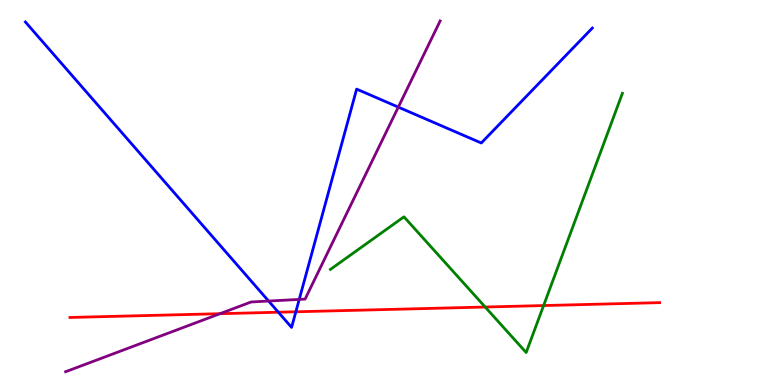[{'lines': ['blue', 'red'], 'intersections': [{'x': 3.59, 'y': 1.89}, {'x': 3.82, 'y': 1.9}]}, {'lines': ['green', 'red'], 'intersections': [{'x': 6.26, 'y': 2.03}, {'x': 7.01, 'y': 2.06}]}, {'lines': ['purple', 'red'], 'intersections': [{'x': 2.84, 'y': 1.85}]}, {'lines': ['blue', 'green'], 'intersections': []}, {'lines': ['blue', 'purple'], 'intersections': [{'x': 3.47, 'y': 2.18}, {'x': 3.86, 'y': 2.22}, {'x': 5.14, 'y': 7.22}]}, {'lines': ['green', 'purple'], 'intersections': []}]